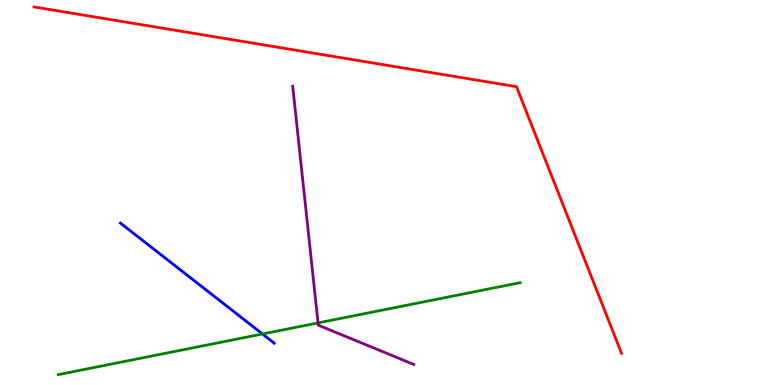[{'lines': ['blue', 'red'], 'intersections': []}, {'lines': ['green', 'red'], 'intersections': []}, {'lines': ['purple', 'red'], 'intersections': []}, {'lines': ['blue', 'green'], 'intersections': [{'x': 3.39, 'y': 1.33}]}, {'lines': ['blue', 'purple'], 'intersections': []}, {'lines': ['green', 'purple'], 'intersections': [{'x': 4.1, 'y': 1.61}]}]